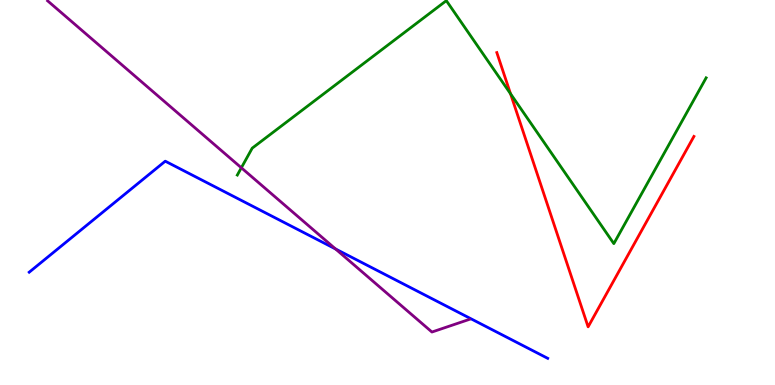[{'lines': ['blue', 'red'], 'intersections': []}, {'lines': ['green', 'red'], 'intersections': [{'x': 6.59, 'y': 7.56}]}, {'lines': ['purple', 'red'], 'intersections': []}, {'lines': ['blue', 'green'], 'intersections': []}, {'lines': ['blue', 'purple'], 'intersections': [{'x': 4.33, 'y': 3.53}]}, {'lines': ['green', 'purple'], 'intersections': [{'x': 3.11, 'y': 5.64}]}]